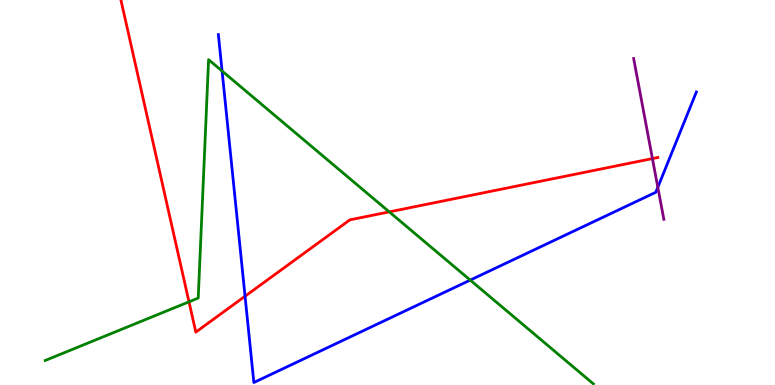[{'lines': ['blue', 'red'], 'intersections': [{'x': 3.16, 'y': 2.31}]}, {'lines': ['green', 'red'], 'intersections': [{'x': 2.44, 'y': 2.16}, {'x': 5.02, 'y': 4.5}]}, {'lines': ['purple', 'red'], 'intersections': [{'x': 8.42, 'y': 5.88}]}, {'lines': ['blue', 'green'], 'intersections': [{'x': 2.87, 'y': 8.16}, {'x': 6.07, 'y': 2.72}]}, {'lines': ['blue', 'purple'], 'intersections': [{'x': 8.49, 'y': 5.14}]}, {'lines': ['green', 'purple'], 'intersections': []}]